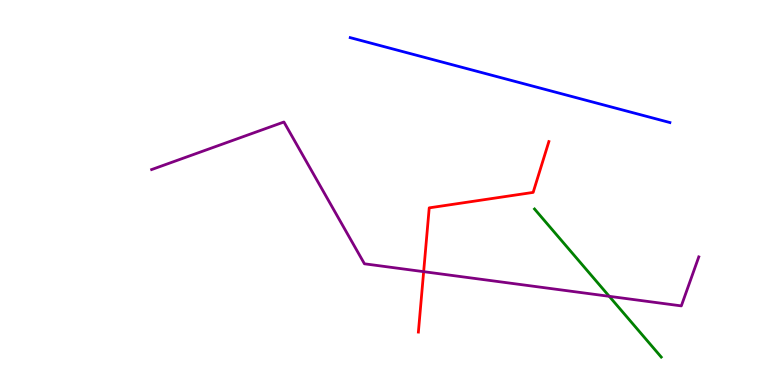[{'lines': ['blue', 'red'], 'intersections': []}, {'lines': ['green', 'red'], 'intersections': []}, {'lines': ['purple', 'red'], 'intersections': [{'x': 5.47, 'y': 2.94}]}, {'lines': ['blue', 'green'], 'intersections': []}, {'lines': ['blue', 'purple'], 'intersections': []}, {'lines': ['green', 'purple'], 'intersections': [{'x': 7.86, 'y': 2.3}]}]